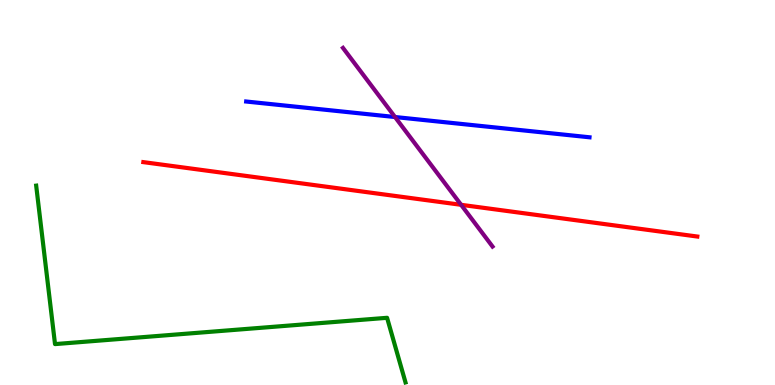[{'lines': ['blue', 'red'], 'intersections': []}, {'lines': ['green', 'red'], 'intersections': []}, {'lines': ['purple', 'red'], 'intersections': [{'x': 5.95, 'y': 4.68}]}, {'lines': ['blue', 'green'], 'intersections': []}, {'lines': ['blue', 'purple'], 'intersections': [{'x': 5.1, 'y': 6.96}]}, {'lines': ['green', 'purple'], 'intersections': []}]